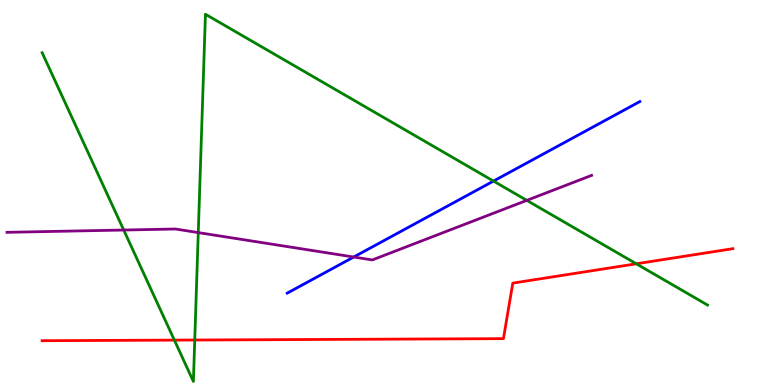[{'lines': ['blue', 'red'], 'intersections': []}, {'lines': ['green', 'red'], 'intersections': [{'x': 2.25, 'y': 1.17}, {'x': 2.51, 'y': 1.17}, {'x': 8.21, 'y': 3.15}]}, {'lines': ['purple', 'red'], 'intersections': []}, {'lines': ['blue', 'green'], 'intersections': [{'x': 6.37, 'y': 5.3}]}, {'lines': ['blue', 'purple'], 'intersections': [{'x': 4.56, 'y': 3.32}]}, {'lines': ['green', 'purple'], 'intersections': [{'x': 1.6, 'y': 4.03}, {'x': 2.56, 'y': 3.96}, {'x': 6.8, 'y': 4.8}]}]